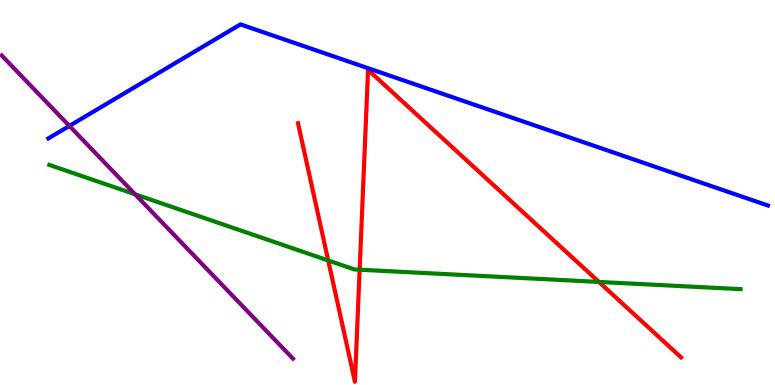[{'lines': ['blue', 'red'], 'intersections': []}, {'lines': ['green', 'red'], 'intersections': [{'x': 4.24, 'y': 3.23}, {'x': 4.64, 'y': 2.99}, {'x': 7.73, 'y': 2.68}]}, {'lines': ['purple', 'red'], 'intersections': []}, {'lines': ['blue', 'green'], 'intersections': []}, {'lines': ['blue', 'purple'], 'intersections': [{'x': 0.895, 'y': 6.73}]}, {'lines': ['green', 'purple'], 'intersections': [{'x': 1.74, 'y': 4.95}]}]